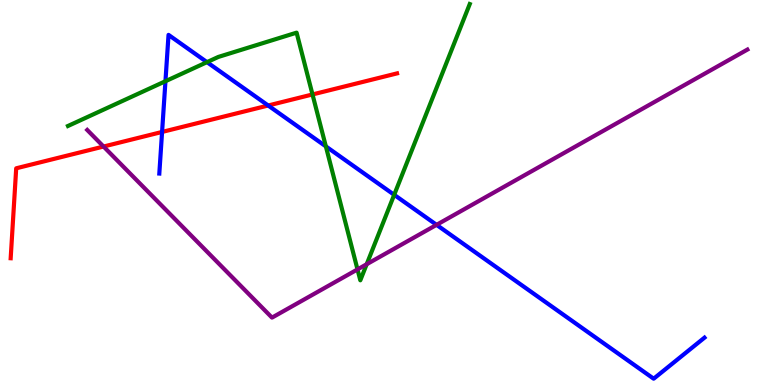[{'lines': ['blue', 'red'], 'intersections': [{'x': 2.09, 'y': 6.57}, {'x': 3.46, 'y': 7.26}]}, {'lines': ['green', 'red'], 'intersections': [{'x': 4.03, 'y': 7.55}]}, {'lines': ['purple', 'red'], 'intersections': [{'x': 1.34, 'y': 6.19}]}, {'lines': ['blue', 'green'], 'intersections': [{'x': 2.13, 'y': 7.89}, {'x': 2.67, 'y': 8.39}, {'x': 4.2, 'y': 6.2}, {'x': 5.09, 'y': 4.94}]}, {'lines': ['blue', 'purple'], 'intersections': [{'x': 5.63, 'y': 4.16}]}, {'lines': ['green', 'purple'], 'intersections': [{'x': 4.61, 'y': 3.0}, {'x': 4.73, 'y': 3.14}]}]